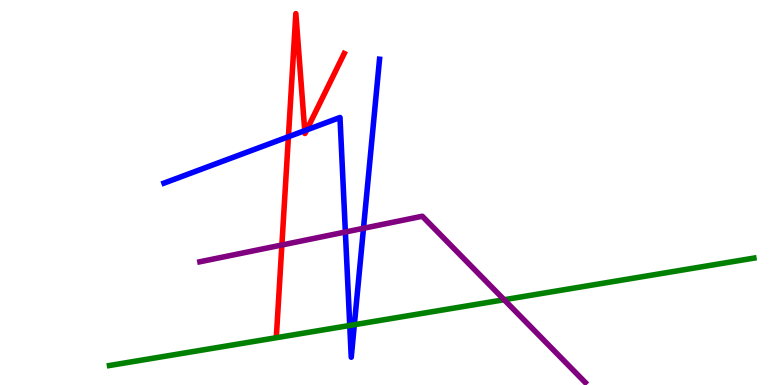[{'lines': ['blue', 'red'], 'intersections': [{'x': 3.72, 'y': 6.45}, {'x': 3.93, 'y': 6.61}, {'x': 3.96, 'y': 6.63}]}, {'lines': ['green', 'red'], 'intersections': []}, {'lines': ['purple', 'red'], 'intersections': [{'x': 3.64, 'y': 3.64}]}, {'lines': ['blue', 'green'], 'intersections': [{'x': 4.51, 'y': 1.55}, {'x': 4.57, 'y': 1.57}]}, {'lines': ['blue', 'purple'], 'intersections': [{'x': 4.46, 'y': 3.97}, {'x': 4.69, 'y': 4.07}]}, {'lines': ['green', 'purple'], 'intersections': [{'x': 6.51, 'y': 2.21}]}]